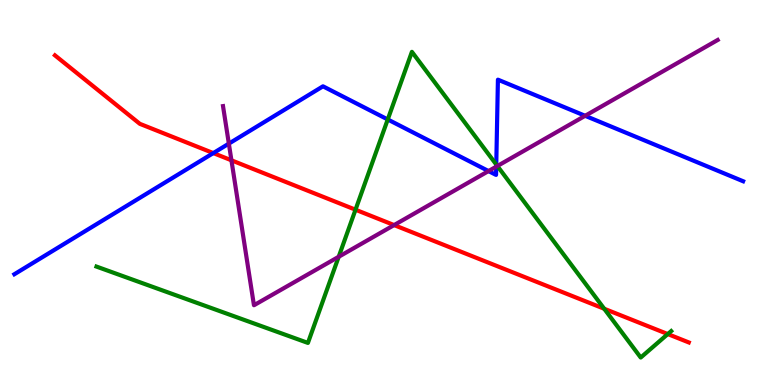[{'lines': ['blue', 'red'], 'intersections': [{'x': 2.75, 'y': 6.02}]}, {'lines': ['green', 'red'], 'intersections': [{'x': 4.59, 'y': 4.55}, {'x': 7.8, 'y': 1.98}, {'x': 8.62, 'y': 1.32}]}, {'lines': ['purple', 'red'], 'intersections': [{'x': 2.99, 'y': 5.84}, {'x': 5.09, 'y': 4.15}]}, {'lines': ['blue', 'green'], 'intersections': [{'x': 5.0, 'y': 6.9}, {'x': 6.4, 'y': 5.73}]}, {'lines': ['blue', 'purple'], 'intersections': [{'x': 2.95, 'y': 6.27}, {'x': 6.3, 'y': 5.56}, {'x': 6.4, 'y': 5.67}, {'x': 7.55, 'y': 6.99}]}, {'lines': ['green', 'purple'], 'intersections': [{'x': 4.37, 'y': 3.33}, {'x': 6.42, 'y': 5.69}]}]